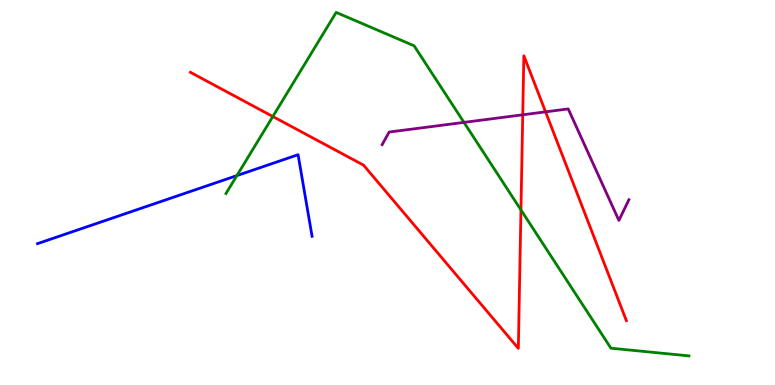[{'lines': ['blue', 'red'], 'intersections': []}, {'lines': ['green', 'red'], 'intersections': [{'x': 3.52, 'y': 6.97}, {'x': 6.72, 'y': 4.55}]}, {'lines': ['purple', 'red'], 'intersections': [{'x': 6.75, 'y': 7.02}, {'x': 7.04, 'y': 7.09}]}, {'lines': ['blue', 'green'], 'intersections': [{'x': 3.06, 'y': 5.44}]}, {'lines': ['blue', 'purple'], 'intersections': []}, {'lines': ['green', 'purple'], 'intersections': [{'x': 5.99, 'y': 6.82}]}]